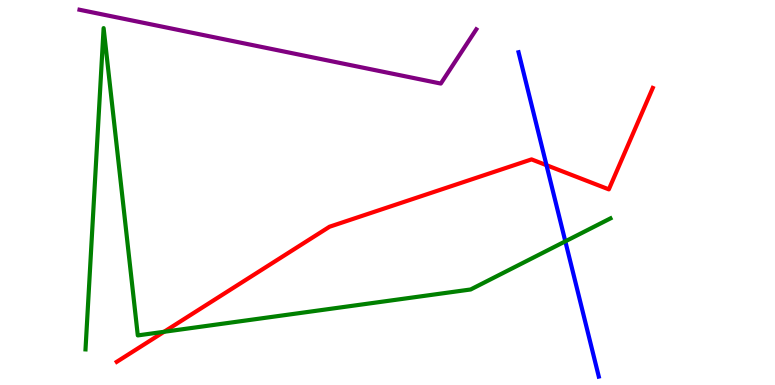[{'lines': ['blue', 'red'], 'intersections': [{'x': 7.05, 'y': 5.71}]}, {'lines': ['green', 'red'], 'intersections': [{'x': 2.12, 'y': 1.38}]}, {'lines': ['purple', 'red'], 'intersections': []}, {'lines': ['blue', 'green'], 'intersections': [{'x': 7.29, 'y': 3.73}]}, {'lines': ['blue', 'purple'], 'intersections': []}, {'lines': ['green', 'purple'], 'intersections': []}]